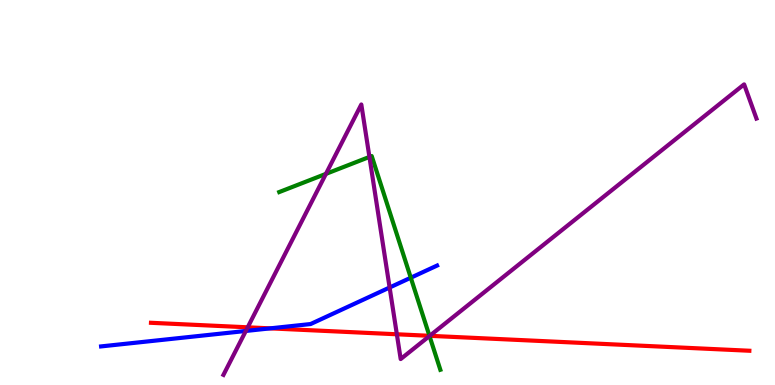[{'lines': ['blue', 'red'], 'intersections': [{'x': 3.49, 'y': 1.47}]}, {'lines': ['green', 'red'], 'intersections': [{'x': 5.54, 'y': 1.28}]}, {'lines': ['purple', 'red'], 'intersections': [{'x': 3.2, 'y': 1.5}, {'x': 5.12, 'y': 1.32}, {'x': 5.54, 'y': 1.28}]}, {'lines': ['blue', 'green'], 'intersections': [{'x': 5.3, 'y': 2.79}]}, {'lines': ['blue', 'purple'], 'intersections': [{'x': 3.17, 'y': 1.4}, {'x': 5.03, 'y': 2.53}]}, {'lines': ['green', 'purple'], 'intersections': [{'x': 4.21, 'y': 5.48}, {'x': 4.77, 'y': 5.92}, {'x': 5.54, 'y': 1.27}]}]